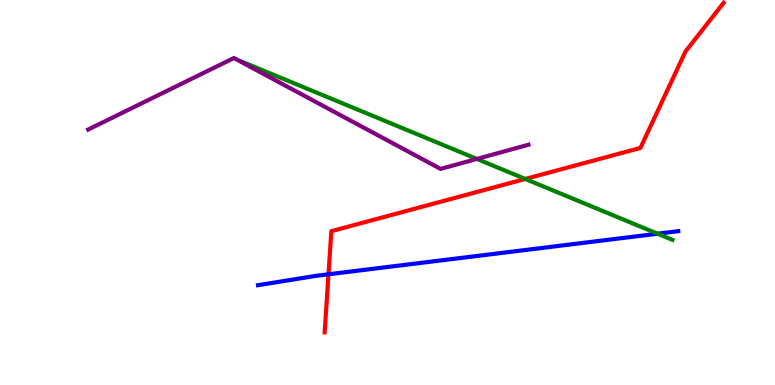[{'lines': ['blue', 'red'], 'intersections': [{'x': 4.24, 'y': 2.88}]}, {'lines': ['green', 'red'], 'intersections': [{'x': 6.78, 'y': 5.35}]}, {'lines': ['purple', 'red'], 'intersections': []}, {'lines': ['blue', 'green'], 'intersections': [{'x': 8.48, 'y': 3.93}]}, {'lines': ['blue', 'purple'], 'intersections': []}, {'lines': ['green', 'purple'], 'intersections': [{'x': 6.15, 'y': 5.87}]}]